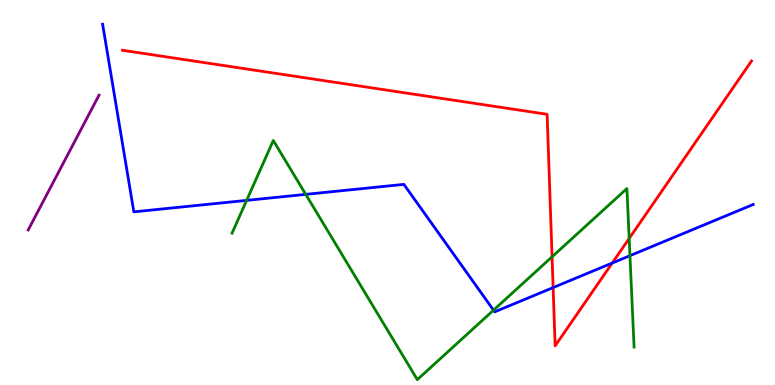[{'lines': ['blue', 'red'], 'intersections': [{'x': 7.14, 'y': 2.53}, {'x': 7.9, 'y': 3.17}]}, {'lines': ['green', 'red'], 'intersections': [{'x': 7.12, 'y': 3.33}, {'x': 8.12, 'y': 3.81}]}, {'lines': ['purple', 'red'], 'intersections': []}, {'lines': ['blue', 'green'], 'intersections': [{'x': 3.18, 'y': 4.8}, {'x': 3.95, 'y': 4.95}, {'x': 6.37, 'y': 1.94}, {'x': 8.13, 'y': 3.36}]}, {'lines': ['blue', 'purple'], 'intersections': []}, {'lines': ['green', 'purple'], 'intersections': []}]